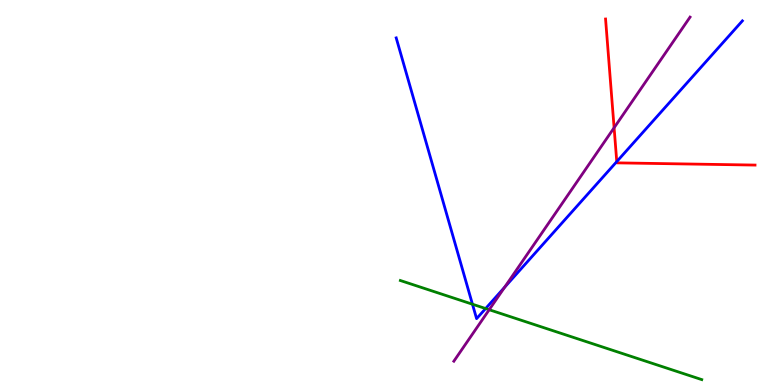[{'lines': ['blue', 'red'], 'intersections': [{'x': 7.96, 'y': 5.8}]}, {'lines': ['green', 'red'], 'intersections': []}, {'lines': ['purple', 'red'], 'intersections': [{'x': 7.92, 'y': 6.68}]}, {'lines': ['blue', 'green'], 'intersections': [{'x': 6.1, 'y': 2.1}, {'x': 6.27, 'y': 1.99}]}, {'lines': ['blue', 'purple'], 'intersections': [{'x': 6.51, 'y': 2.54}]}, {'lines': ['green', 'purple'], 'intersections': [{'x': 6.31, 'y': 1.96}]}]